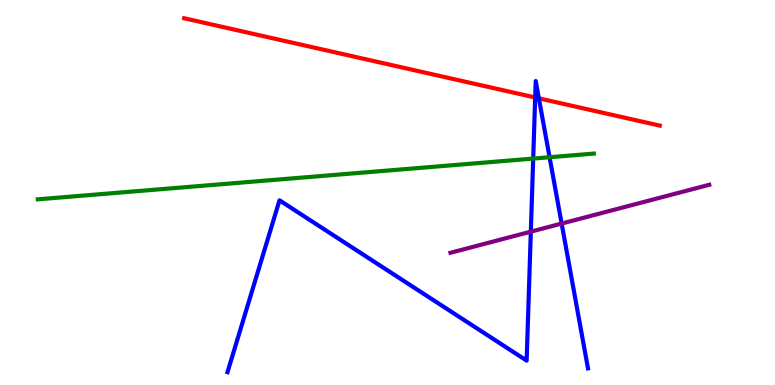[{'lines': ['blue', 'red'], 'intersections': [{'x': 6.91, 'y': 7.47}, {'x': 6.95, 'y': 7.45}]}, {'lines': ['green', 'red'], 'intersections': []}, {'lines': ['purple', 'red'], 'intersections': []}, {'lines': ['blue', 'green'], 'intersections': [{'x': 6.88, 'y': 5.88}, {'x': 7.09, 'y': 5.92}]}, {'lines': ['blue', 'purple'], 'intersections': [{'x': 6.85, 'y': 3.98}, {'x': 7.25, 'y': 4.19}]}, {'lines': ['green', 'purple'], 'intersections': []}]